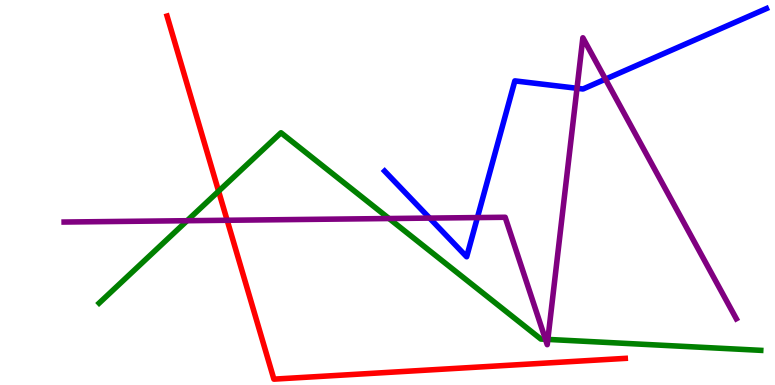[{'lines': ['blue', 'red'], 'intersections': []}, {'lines': ['green', 'red'], 'intersections': [{'x': 2.82, 'y': 5.03}]}, {'lines': ['purple', 'red'], 'intersections': [{'x': 2.93, 'y': 4.28}]}, {'lines': ['blue', 'green'], 'intersections': []}, {'lines': ['blue', 'purple'], 'intersections': [{'x': 5.54, 'y': 4.34}, {'x': 6.16, 'y': 4.35}, {'x': 7.45, 'y': 7.71}, {'x': 7.81, 'y': 7.94}]}, {'lines': ['green', 'purple'], 'intersections': [{'x': 2.41, 'y': 4.27}, {'x': 5.02, 'y': 4.32}, {'x': 7.04, 'y': 1.19}, {'x': 7.07, 'y': 1.18}]}]